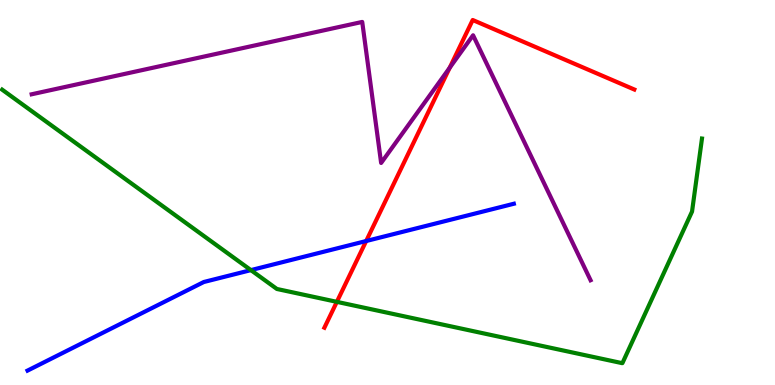[{'lines': ['blue', 'red'], 'intersections': [{'x': 4.72, 'y': 3.74}]}, {'lines': ['green', 'red'], 'intersections': [{'x': 4.35, 'y': 2.16}]}, {'lines': ['purple', 'red'], 'intersections': [{'x': 5.8, 'y': 8.24}]}, {'lines': ['blue', 'green'], 'intersections': [{'x': 3.24, 'y': 2.98}]}, {'lines': ['blue', 'purple'], 'intersections': []}, {'lines': ['green', 'purple'], 'intersections': []}]